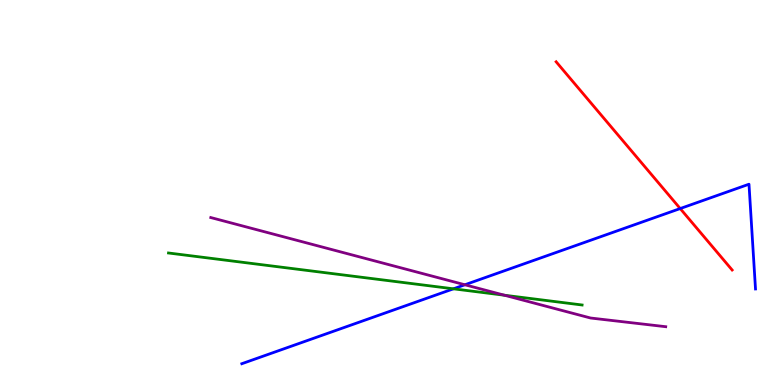[{'lines': ['blue', 'red'], 'intersections': [{'x': 8.78, 'y': 4.58}]}, {'lines': ['green', 'red'], 'intersections': []}, {'lines': ['purple', 'red'], 'intersections': []}, {'lines': ['blue', 'green'], 'intersections': [{'x': 5.85, 'y': 2.5}]}, {'lines': ['blue', 'purple'], 'intersections': [{'x': 6.0, 'y': 2.6}]}, {'lines': ['green', 'purple'], 'intersections': [{'x': 6.51, 'y': 2.33}]}]